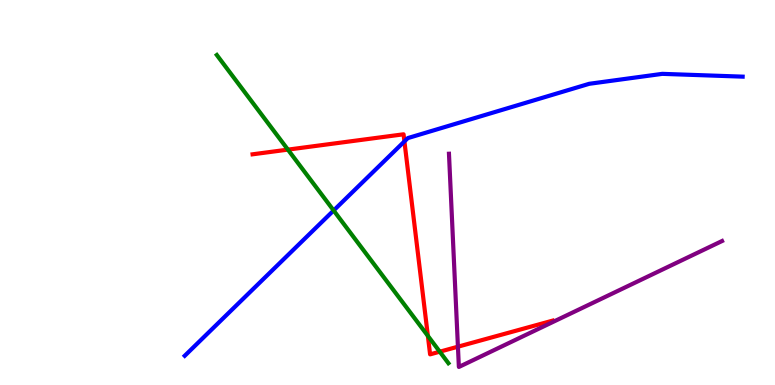[{'lines': ['blue', 'red'], 'intersections': [{'x': 5.22, 'y': 6.33}]}, {'lines': ['green', 'red'], 'intersections': [{'x': 3.71, 'y': 6.11}, {'x': 5.52, 'y': 1.28}, {'x': 5.67, 'y': 0.865}]}, {'lines': ['purple', 'red'], 'intersections': [{'x': 5.91, 'y': 0.995}]}, {'lines': ['blue', 'green'], 'intersections': [{'x': 4.31, 'y': 4.53}]}, {'lines': ['blue', 'purple'], 'intersections': []}, {'lines': ['green', 'purple'], 'intersections': []}]